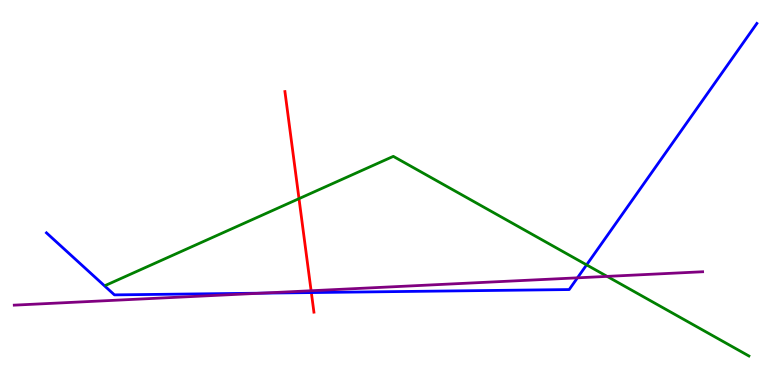[{'lines': ['blue', 'red'], 'intersections': [{'x': 4.02, 'y': 2.4}]}, {'lines': ['green', 'red'], 'intersections': [{'x': 3.86, 'y': 4.84}]}, {'lines': ['purple', 'red'], 'intersections': [{'x': 4.01, 'y': 2.45}]}, {'lines': ['blue', 'green'], 'intersections': [{'x': 7.57, 'y': 3.12}]}, {'lines': ['blue', 'purple'], 'intersections': [{'x': 3.37, 'y': 2.39}, {'x': 7.45, 'y': 2.78}]}, {'lines': ['green', 'purple'], 'intersections': [{'x': 7.83, 'y': 2.82}]}]